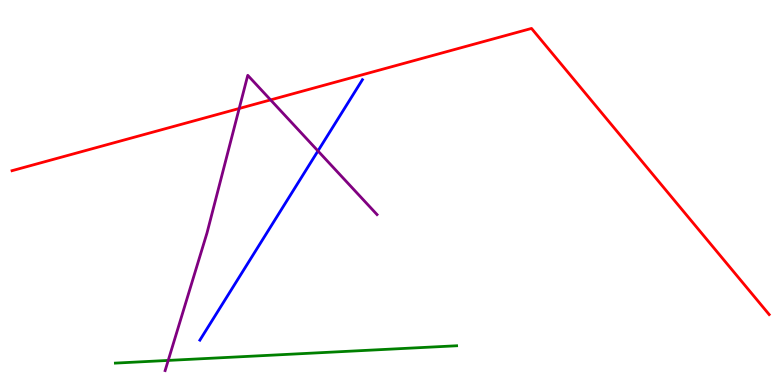[{'lines': ['blue', 'red'], 'intersections': []}, {'lines': ['green', 'red'], 'intersections': []}, {'lines': ['purple', 'red'], 'intersections': [{'x': 3.09, 'y': 7.18}, {'x': 3.49, 'y': 7.41}]}, {'lines': ['blue', 'green'], 'intersections': []}, {'lines': ['blue', 'purple'], 'intersections': [{'x': 4.1, 'y': 6.08}]}, {'lines': ['green', 'purple'], 'intersections': [{'x': 2.17, 'y': 0.638}]}]